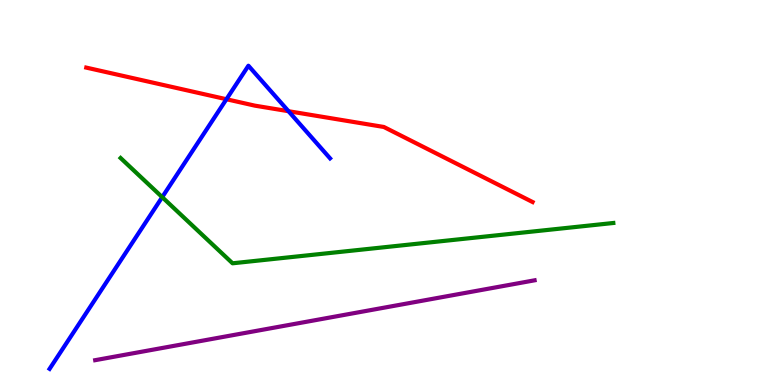[{'lines': ['blue', 'red'], 'intersections': [{'x': 2.92, 'y': 7.42}, {'x': 3.72, 'y': 7.11}]}, {'lines': ['green', 'red'], 'intersections': []}, {'lines': ['purple', 'red'], 'intersections': []}, {'lines': ['blue', 'green'], 'intersections': [{'x': 2.09, 'y': 4.88}]}, {'lines': ['blue', 'purple'], 'intersections': []}, {'lines': ['green', 'purple'], 'intersections': []}]